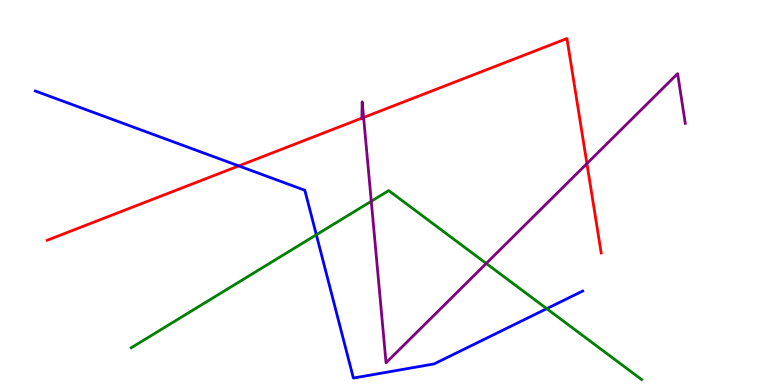[{'lines': ['blue', 'red'], 'intersections': [{'x': 3.08, 'y': 5.69}]}, {'lines': ['green', 'red'], 'intersections': []}, {'lines': ['purple', 'red'], 'intersections': [{'x': 4.67, 'y': 6.93}, {'x': 4.69, 'y': 6.95}, {'x': 7.57, 'y': 5.75}]}, {'lines': ['blue', 'green'], 'intersections': [{'x': 4.08, 'y': 3.9}, {'x': 7.05, 'y': 1.98}]}, {'lines': ['blue', 'purple'], 'intersections': []}, {'lines': ['green', 'purple'], 'intersections': [{'x': 4.79, 'y': 4.77}, {'x': 6.27, 'y': 3.16}]}]